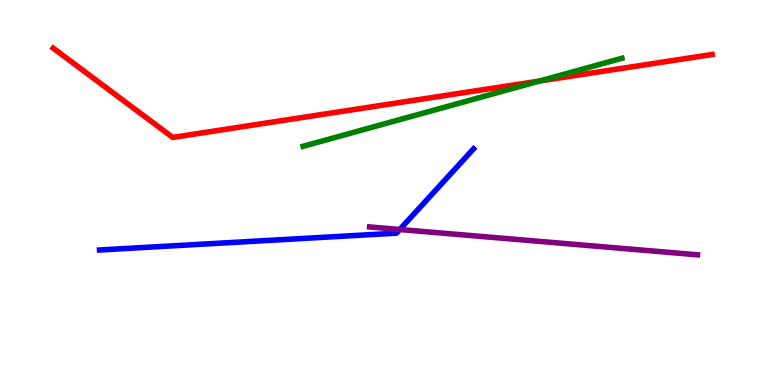[{'lines': ['blue', 'red'], 'intersections': []}, {'lines': ['green', 'red'], 'intersections': [{'x': 6.96, 'y': 7.9}]}, {'lines': ['purple', 'red'], 'intersections': []}, {'lines': ['blue', 'green'], 'intersections': []}, {'lines': ['blue', 'purple'], 'intersections': [{'x': 5.16, 'y': 4.04}]}, {'lines': ['green', 'purple'], 'intersections': []}]